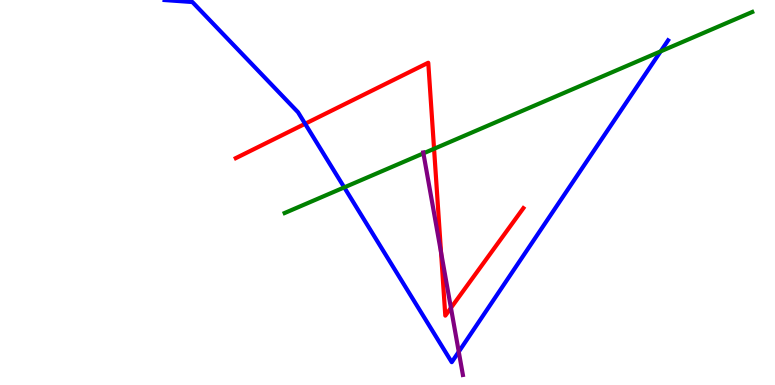[{'lines': ['blue', 'red'], 'intersections': [{'x': 3.94, 'y': 6.79}]}, {'lines': ['green', 'red'], 'intersections': [{'x': 5.6, 'y': 6.14}]}, {'lines': ['purple', 'red'], 'intersections': [{'x': 5.69, 'y': 3.45}, {'x': 5.82, 'y': 2.0}]}, {'lines': ['blue', 'green'], 'intersections': [{'x': 4.44, 'y': 5.13}, {'x': 8.52, 'y': 8.67}]}, {'lines': ['blue', 'purple'], 'intersections': [{'x': 5.92, 'y': 0.863}]}, {'lines': ['green', 'purple'], 'intersections': [{'x': 5.46, 'y': 6.02}]}]